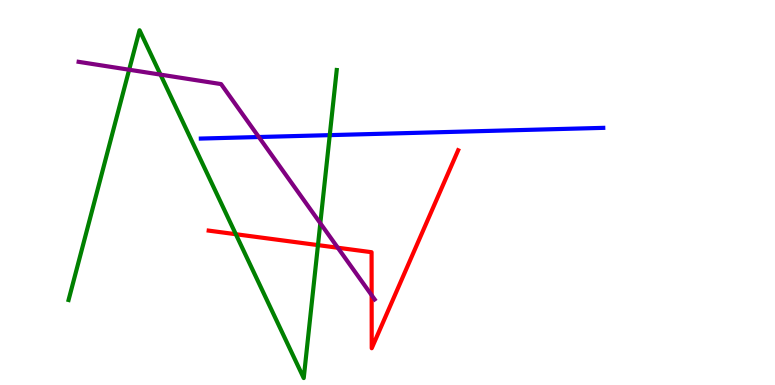[{'lines': ['blue', 'red'], 'intersections': []}, {'lines': ['green', 'red'], 'intersections': [{'x': 3.04, 'y': 3.92}, {'x': 4.1, 'y': 3.63}]}, {'lines': ['purple', 'red'], 'intersections': [{'x': 4.36, 'y': 3.57}, {'x': 4.8, 'y': 2.33}]}, {'lines': ['blue', 'green'], 'intersections': [{'x': 4.25, 'y': 6.49}]}, {'lines': ['blue', 'purple'], 'intersections': [{'x': 3.34, 'y': 6.44}]}, {'lines': ['green', 'purple'], 'intersections': [{'x': 1.67, 'y': 8.19}, {'x': 2.07, 'y': 8.06}, {'x': 4.13, 'y': 4.2}]}]